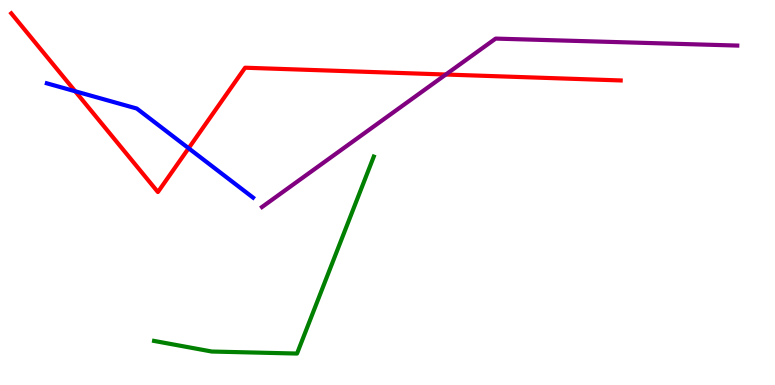[{'lines': ['blue', 'red'], 'intersections': [{'x': 0.97, 'y': 7.63}, {'x': 2.43, 'y': 6.15}]}, {'lines': ['green', 'red'], 'intersections': []}, {'lines': ['purple', 'red'], 'intersections': [{'x': 5.75, 'y': 8.06}]}, {'lines': ['blue', 'green'], 'intersections': []}, {'lines': ['blue', 'purple'], 'intersections': []}, {'lines': ['green', 'purple'], 'intersections': []}]